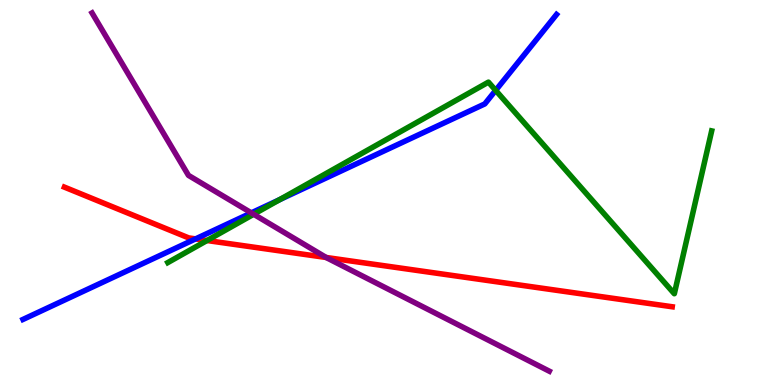[{'lines': ['blue', 'red'], 'intersections': [{'x': 2.52, 'y': 3.8}]}, {'lines': ['green', 'red'], 'intersections': [{'x': 2.67, 'y': 3.75}]}, {'lines': ['purple', 'red'], 'intersections': [{'x': 4.21, 'y': 3.31}]}, {'lines': ['blue', 'green'], 'intersections': [{'x': 3.61, 'y': 4.81}, {'x': 6.4, 'y': 7.65}]}, {'lines': ['blue', 'purple'], 'intersections': [{'x': 3.24, 'y': 4.47}]}, {'lines': ['green', 'purple'], 'intersections': [{'x': 3.27, 'y': 4.43}]}]